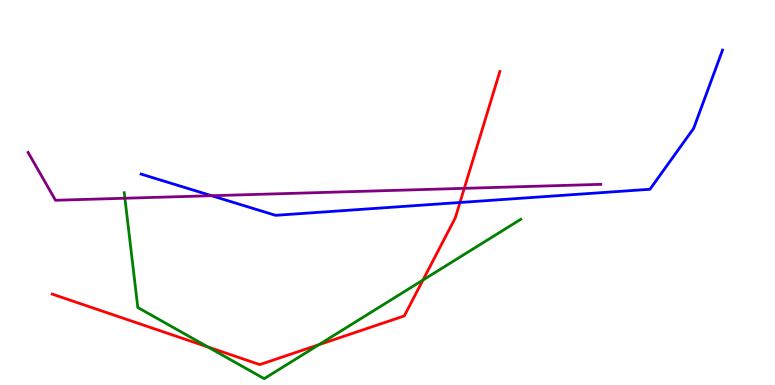[{'lines': ['blue', 'red'], 'intersections': [{'x': 5.94, 'y': 4.74}]}, {'lines': ['green', 'red'], 'intersections': [{'x': 2.68, 'y': 0.987}, {'x': 4.11, 'y': 1.05}, {'x': 5.46, 'y': 2.73}]}, {'lines': ['purple', 'red'], 'intersections': [{'x': 5.99, 'y': 5.11}]}, {'lines': ['blue', 'green'], 'intersections': []}, {'lines': ['blue', 'purple'], 'intersections': [{'x': 2.73, 'y': 4.92}]}, {'lines': ['green', 'purple'], 'intersections': [{'x': 1.61, 'y': 4.85}]}]